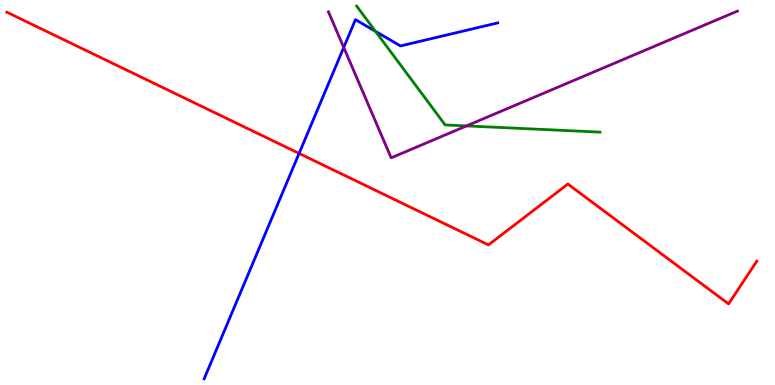[{'lines': ['blue', 'red'], 'intersections': [{'x': 3.86, 'y': 6.02}]}, {'lines': ['green', 'red'], 'intersections': []}, {'lines': ['purple', 'red'], 'intersections': []}, {'lines': ['blue', 'green'], 'intersections': [{'x': 4.84, 'y': 9.19}]}, {'lines': ['blue', 'purple'], 'intersections': [{'x': 4.44, 'y': 8.77}]}, {'lines': ['green', 'purple'], 'intersections': [{'x': 6.02, 'y': 6.73}]}]